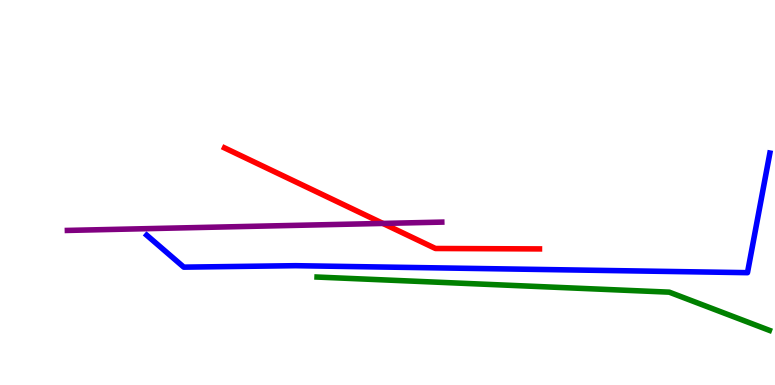[{'lines': ['blue', 'red'], 'intersections': []}, {'lines': ['green', 'red'], 'intersections': []}, {'lines': ['purple', 'red'], 'intersections': [{'x': 4.94, 'y': 4.2}]}, {'lines': ['blue', 'green'], 'intersections': []}, {'lines': ['blue', 'purple'], 'intersections': []}, {'lines': ['green', 'purple'], 'intersections': []}]